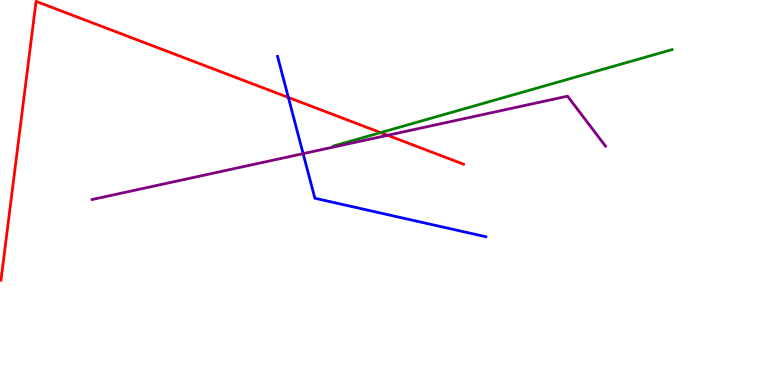[{'lines': ['blue', 'red'], 'intersections': [{'x': 3.72, 'y': 7.47}]}, {'lines': ['green', 'red'], 'intersections': [{'x': 4.91, 'y': 6.56}]}, {'lines': ['purple', 'red'], 'intersections': [{'x': 5.0, 'y': 6.49}]}, {'lines': ['blue', 'green'], 'intersections': []}, {'lines': ['blue', 'purple'], 'intersections': [{'x': 3.91, 'y': 6.01}]}, {'lines': ['green', 'purple'], 'intersections': []}]